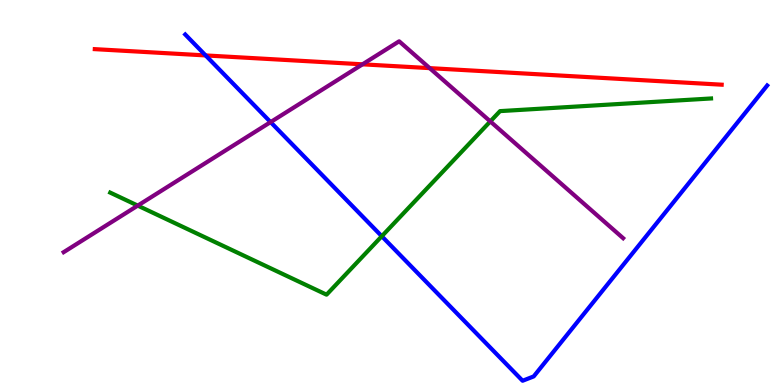[{'lines': ['blue', 'red'], 'intersections': [{'x': 2.65, 'y': 8.56}]}, {'lines': ['green', 'red'], 'intersections': []}, {'lines': ['purple', 'red'], 'intersections': [{'x': 4.68, 'y': 8.33}, {'x': 5.54, 'y': 8.23}]}, {'lines': ['blue', 'green'], 'intersections': [{'x': 4.93, 'y': 3.86}]}, {'lines': ['blue', 'purple'], 'intersections': [{'x': 3.49, 'y': 6.83}]}, {'lines': ['green', 'purple'], 'intersections': [{'x': 1.78, 'y': 4.66}, {'x': 6.33, 'y': 6.85}]}]